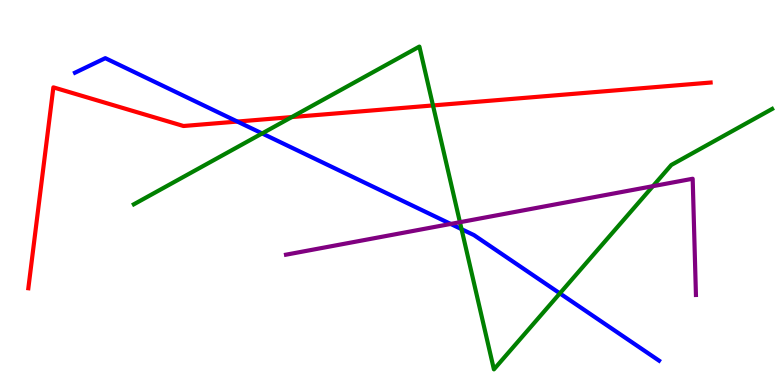[{'lines': ['blue', 'red'], 'intersections': [{'x': 3.06, 'y': 6.84}]}, {'lines': ['green', 'red'], 'intersections': [{'x': 3.76, 'y': 6.96}, {'x': 5.59, 'y': 7.26}]}, {'lines': ['purple', 'red'], 'intersections': []}, {'lines': ['blue', 'green'], 'intersections': [{'x': 3.38, 'y': 6.53}, {'x': 5.96, 'y': 4.05}, {'x': 7.22, 'y': 2.38}]}, {'lines': ['blue', 'purple'], 'intersections': [{'x': 5.82, 'y': 4.18}]}, {'lines': ['green', 'purple'], 'intersections': [{'x': 5.93, 'y': 4.23}, {'x': 8.42, 'y': 5.16}]}]